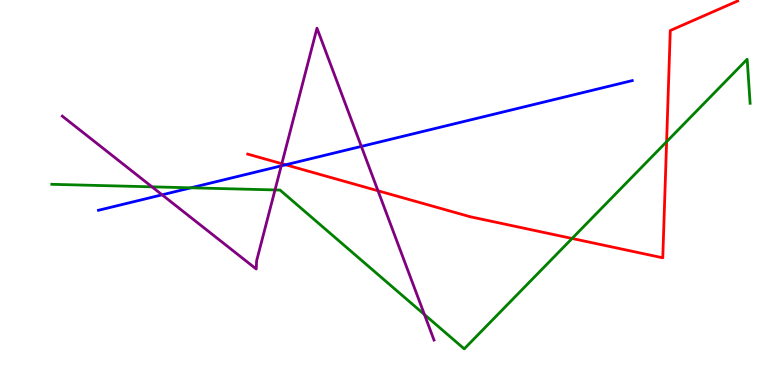[{'lines': ['blue', 'red'], 'intersections': [{'x': 3.69, 'y': 5.72}]}, {'lines': ['green', 'red'], 'intersections': [{'x': 7.38, 'y': 3.81}, {'x': 8.6, 'y': 6.32}]}, {'lines': ['purple', 'red'], 'intersections': [{'x': 3.64, 'y': 5.75}, {'x': 4.88, 'y': 5.04}]}, {'lines': ['blue', 'green'], 'intersections': [{'x': 2.46, 'y': 5.12}]}, {'lines': ['blue', 'purple'], 'intersections': [{'x': 2.09, 'y': 4.94}, {'x': 3.63, 'y': 5.69}, {'x': 4.66, 'y': 6.2}]}, {'lines': ['green', 'purple'], 'intersections': [{'x': 1.96, 'y': 5.15}, {'x': 3.55, 'y': 5.07}, {'x': 5.48, 'y': 1.83}]}]